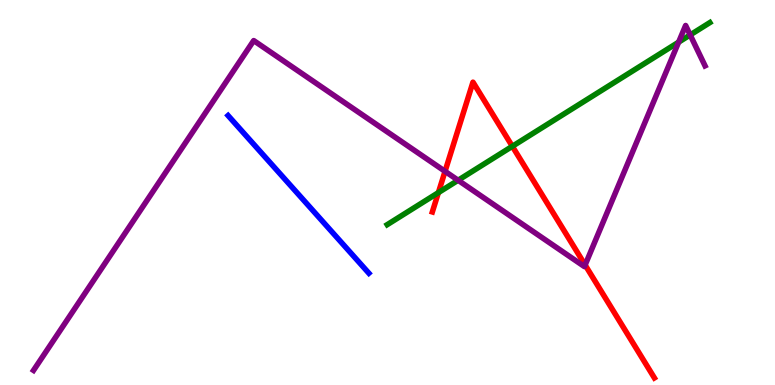[{'lines': ['blue', 'red'], 'intersections': []}, {'lines': ['green', 'red'], 'intersections': [{'x': 5.66, 'y': 5.0}, {'x': 6.61, 'y': 6.2}]}, {'lines': ['purple', 'red'], 'intersections': [{'x': 5.74, 'y': 5.55}, {'x': 7.55, 'y': 3.12}]}, {'lines': ['blue', 'green'], 'intersections': []}, {'lines': ['blue', 'purple'], 'intersections': []}, {'lines': ['green', 'purple'], 'intersections': [{'x': 5.91, 'y': 5.32}, {'x': 8.76, 'y': 8.9}, {'x': 8.91, 'y': 9.09}]}]